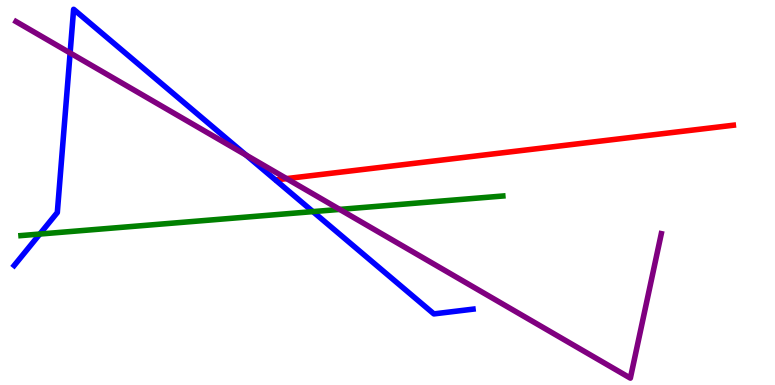[{'lines': ['blue', 'red'], 'intersections': []}, {'lines': ['green', 'red'], 'intersections': []}, {'lines': ['purple', 'red'], 'intersections': [{'x': 3.7, 'y': 5.36}]}, {'lines': ['blue', 'green'], 'intersections': [{'x': 0.514, 'y': 3.92}, {'x': 4.04, 'y': 4.5}]}, {'lines': ['blue', 'purple'], 'intersections': [{'x': 0.905, 'y': 8.62}, {'x': 3.17, 'y': 5.97}]}, {'lines': ['green', 'purple'], 'intersections': [{'x': 4.38, 'y': 4.56}]}]